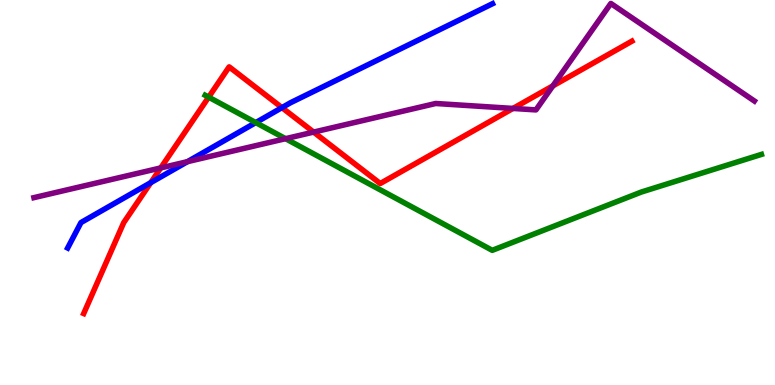[{'lines': ['blue', 'red'], 'intersections': [{'x': 1.95, 'y': 5.26}, {'x': 3.64, 'y': 7.2}]}, {'lines': ['green', 'red'], 'intersections': [{'x': 2.69, 'y': 7.48}]}, {'lines': ['purple', 'red'], 'intersections': [{'x': 2.07, 'y': 5.64}, {'x': 4.05, 'y': 6.57}, {'x': 6.62, 'y': 7.18}, {'x': 7.13, 'y': 7.77}]}, {'lines': ['blue', 'green'], 'intersections': [{'x': 3.3, 'y': 6.82}]}, {'lines': ['blue', 'purple'], 'intersections': [{'x': 2.42, 'y': 5.8}]}, {'lines': ['green', 'purple'], 'intersections': [{'x': 3.68, 'y': 6.4}]}]